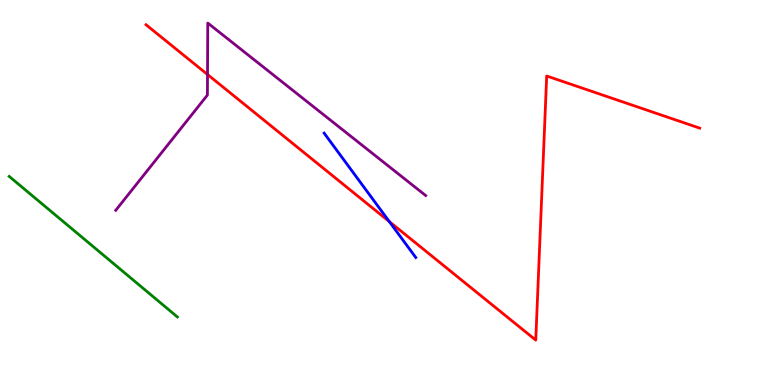[{'lines': ['blue', 'red'], 'intersections': [{'x': 5.02, 'y': 4.24}]}, {'lines': ['green', 'red'], 'intersections': []}, {'lines': ['purple', 'red'], 'intersections': [{'x': 2.68, 'y': 8.07}]}, {'lines': ['blue', 'green'], 'intersections': []}, {'lines': ['blue', 'purple'], 'intersections': []}, {'lines': ['green', 'purple'], 'intersections': []}]